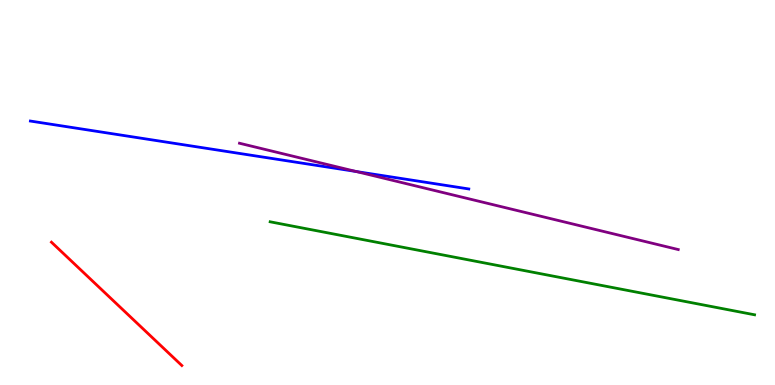[{'lines': ['blue', 'red'], 'intersections': []}, {'lines': ['green', 'red'], 'intersections': []}, {'lines': ['purple', 'red'], 'intersections': []}, {'lines': ['blue', 'green'], 'intersections': []}, {'lines': ['blue', 'purple'], 'intersections': [{'x': 4.6, 'y': 5.55}]}, {'lines': ['green', 'purple'], 'intersections': []}]